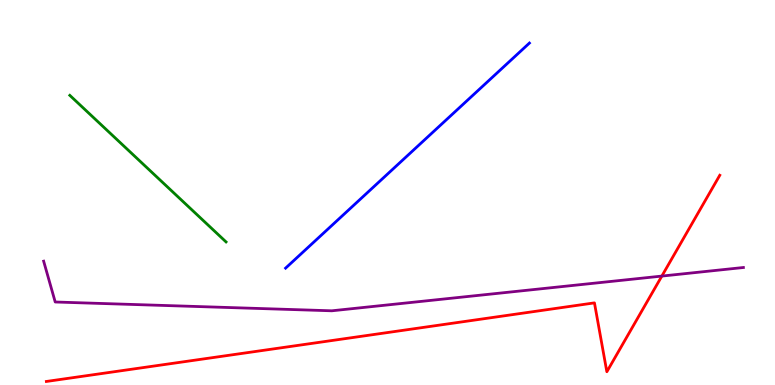[{'lines': ['blue', 'red'], 'intersections': []}, {'lines': ['green', 'red'], 'intersections': []}, {'lines': ['purple', 'red'], 'intersections': [{'x': 8.54, 'y': 2.83}]}, {'lines': ['blue', 'green'], 'intersections': []}, {'lines': ['blue', 'purple'], 'intersections': []}, {'lines': ['green', 'purple'], 'intersections': []}]